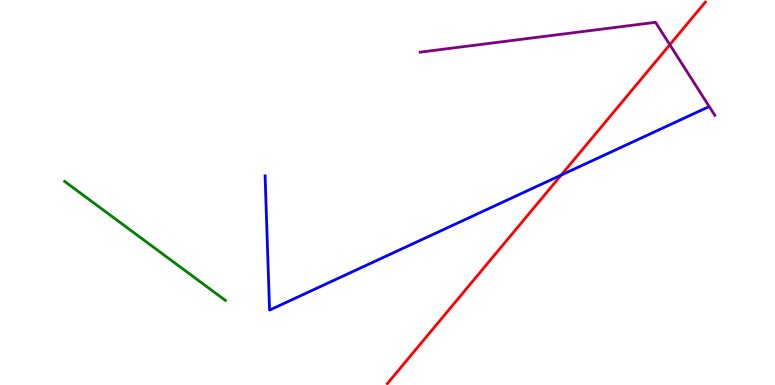[{'lines': ['blue', 'red'], 'intersections': [{'x': 7.24, 'y': 5.45}]}, {'lines': ['green', 'red'], 'intersections': []}, {'lines': ['purple', 'red'], 'intersections': [{'x': 8.64, 'y': 8.84}]}, {'lines': ['blue', 'green'], 'intersections': []}, {'lines': ['blue', 'purple'], 'intersections': []}, {'lines': ['green', 'purple'], 'intersections': []}]